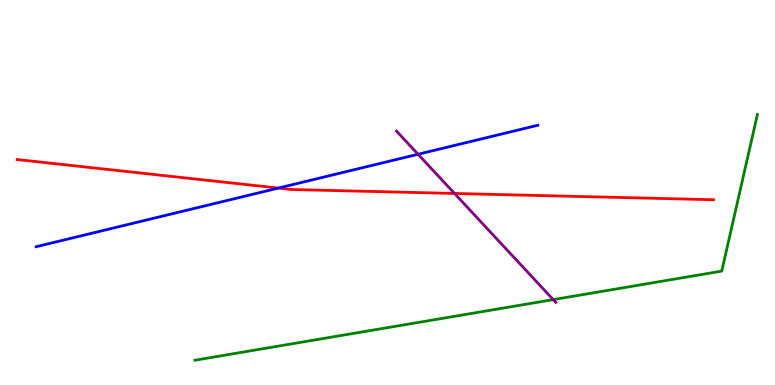[{'lines': ['blue', 'red'], 'intersections': [{'x': 3.59, 'y': 5.11}]}, {'lines': ['green', 'red'], 'intersections': []}, {'lines': ['purple', 'red'], 'intersections': [{'x': 5.86, 'y': 4.98}]}, {'lines': ['blue', 'green'], 'intersections': []}, {'lines': ['blue', 'purple'], 'intersections': [{'x': 5.39, 'y': 5.99}]}, {'lines': ['green', 'purple'], 'intersections': [{'x': 7.14, 'y': 2.22}]}]